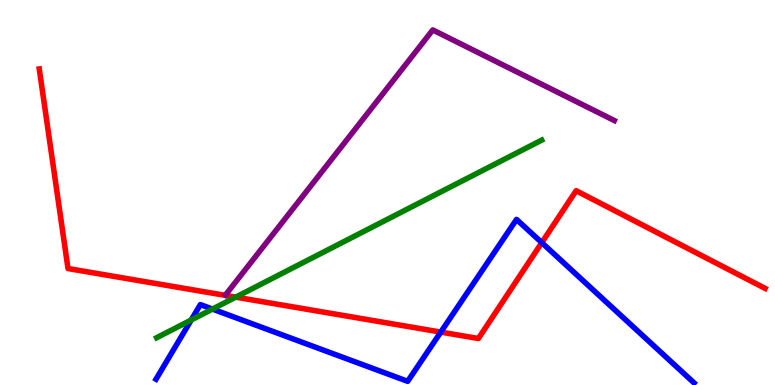[{'lines': ['blue', 'red'], 'intersections': [{'x': 5.69, 'y': 1.37}, {'x': 6.99, 'y': 3.7}]}, {'lines': ['green', 'red'], 'intersections': [{'x': 3.04, 'y': 2.28}]}, {'lines': ['purple', 'red'], 'intersections': []}, {'lines': ['blue', 'green'], 'intersections': [{'x': 2.47, 'y': 1.69}, {'x': 2.74, 'y': 1.97}]}, {'lines': ['blue', 'purple'], 'intersections': []}, {'lines': ['green', 'purple'], 'intersections': []}]